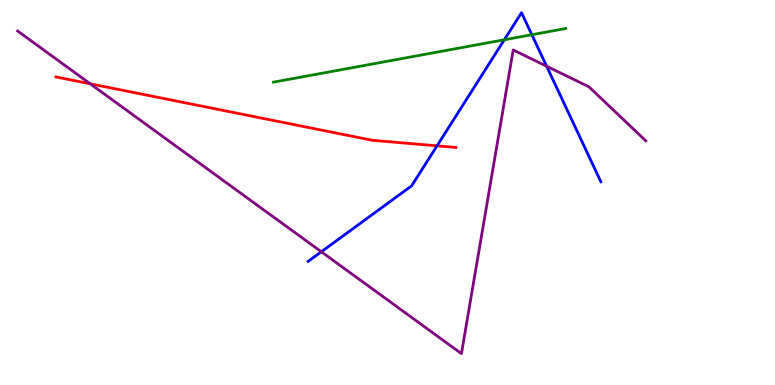[{'lines': ['blue', 'red'], 'intersections': [{'x': 5.64, 'y': 6.21}]}, {'lines': ['green', 'red'], 'intersections': []}, {'lines': ['purple', 'red'], 'intersections': [{'x': 1.16, 'y': 7.82}]}, {'lines': ['blue', 'green'], 'intersections': [{'x': 6.51, 'y': 8.97}, {'x': 6.86, 'y': 9.1}]}, {'lines': ['blue', 'purple'], 'intersections': [{'x': 4.15, 'y': 3.46}, {'x': 7.05, 'y': 8.28}]}, {'lines': ['green', 'purple'], 'intersections': []}]